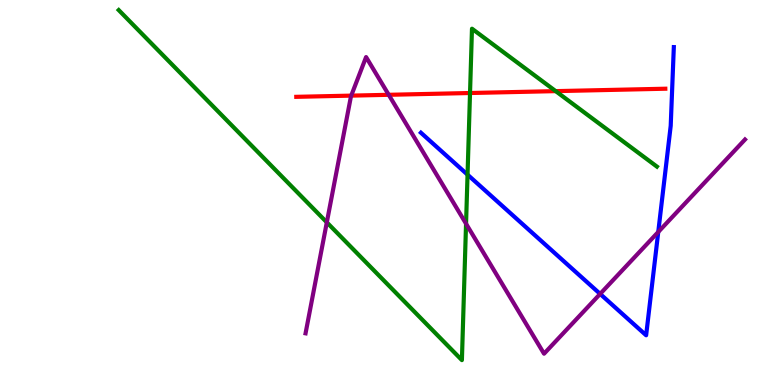[{'lines': ['blue', 'red'], 'intersections': []}, {'lines': ['green', 'red'], 'intersections': [{'x': 6.06, 'y': 7.58}, {'x': 7.17, 'y': 7.63}]}, {'lines': ['purple', 'red'], 'intersections': [{'x': 4.53, 'y': 7.52}, {'x': 5.02, 'y': 7.54}]}, {'lines': ['blue', 'green'], 'intersections': [{'x': 6.03, 'y': 5.46}]}, {'lines': ['blue', 'purple'], 'intersections': [{'x': 7.74, 'y': 2.37}, {'x': 8.49, 'y': 3.97}]}, {'lines': ['green', 'purple'], 'intersections': [{'x': 4.22, 'y': 4.22}, {'x': 6.01, 'y': 4.19}]}]